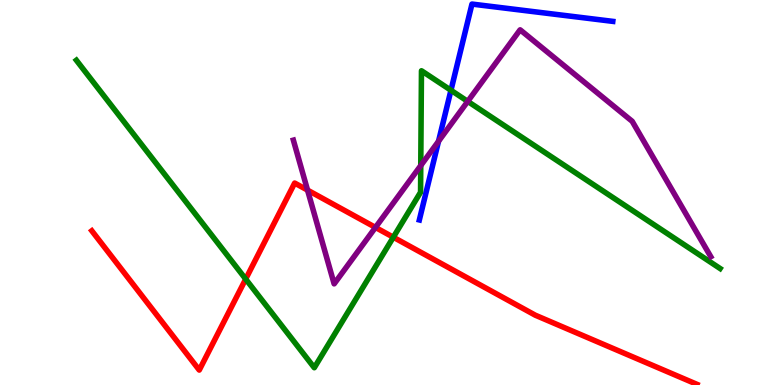[{'lines': ['blue', 'red'], 'intersections': []}, {'lines': ['green', 'red'], 'intersections': [{'x': 3.17, 'y': 2.75}, {'x': 5.08, 'y': 3.84}]}, {'lines': ['purple', 'red'], 'intersections': [{'x': 3.97, 'y': 5.06}, {'x': 4.84, 'y': 4.09}]}, {'lines': ['blue', 'green'], 'intersections': [{'x': 5.82, 'y': 7.66}]}, {'lines': ['blue', 'purple'], 'intersections': [{'x': 5.66, 'y': 6.33}]}, {'lines': ['green', 'purple'], 'intersections': [{'x': 5.43, 'y': 5.7}, {'x': 6.04, 'y': 7.37}]}]